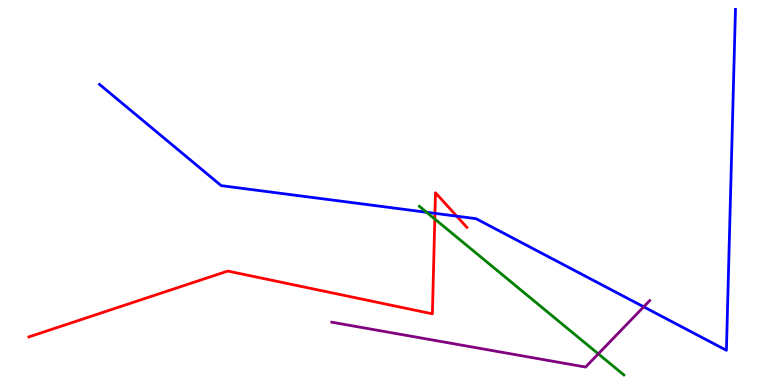[{'lines': ['blue', 'red'], 'intersections': [{'x': 5.61, 'y': 4.46}, {'x': 5.89, 'y': 4.39}]}, {'lines': ['green', 'red'], 'intersections': [{'x': 5.61, 'y': 4.31}]}, {'lines': ['purple', 'red'], 'intersections': []}, {'lines': ['blue', 'green'], 'intersections': [{'x': 5.5, 'y': 4.49}]}, {'lines': ['blue', 'purple'], 'intersections': [{'x': 8.31, 'y': 2.03}]}, {'lines': ['green', 'purple'], 'intersections': [{'x': 7.72, 'y': 0.809}]}]